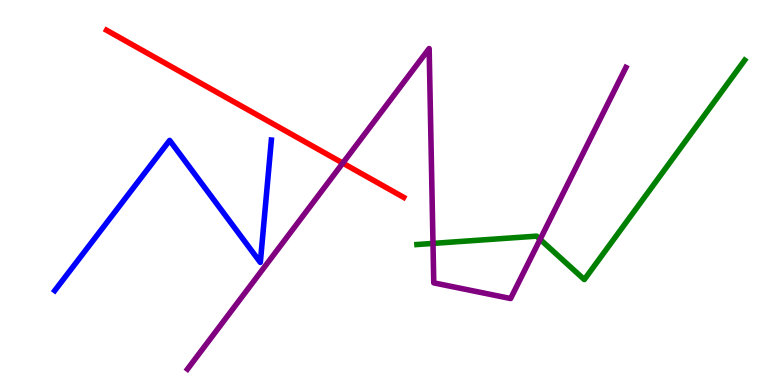[{'lines': ['blue', 'red'], 'intersections': []}, {'lines': ['green', 'red'], 'intersections': []}, {'lines': ['purple', 'red'], 'intersections': [{'x': 4.42, 'y': 5.76}]}, {'lines': ['blue', 'green'], 'intersections': []}, {'lines': ['blue', 'purple'], 'intersections': []}, {'lines': ['green', 'purple'], 'intersections': [{'x': 5.59, 'y': 3.68}, {'x': 6.97, 'y': 3.78}]}]